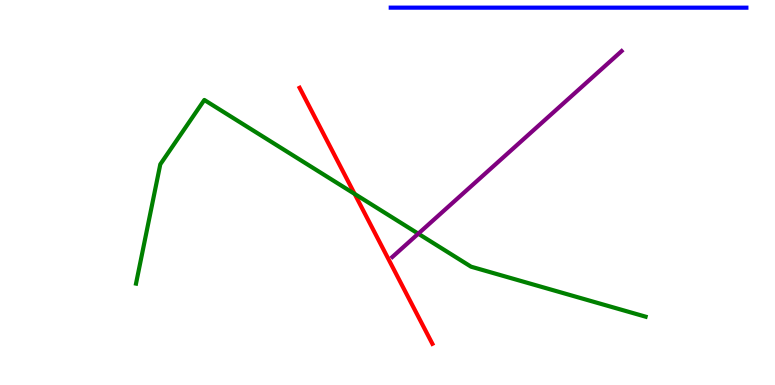[{'lines': ['blue', 'red'], 'intersections': []}, {'lines': ['green', 'red'], 'intersections': [{'x': 4.58, 'y': 4.96}]}, {'lines': ['purple', 'red'], 'intersections': []}, {'lines': ['blue', 'green'], 'intersections': []}, {'lines': ['blue', 'purple'], 'intersections': []}, {'lines': ['green', 'purple'], 'intersections': [{'x': 5.4, 'y': 3.93}]}]